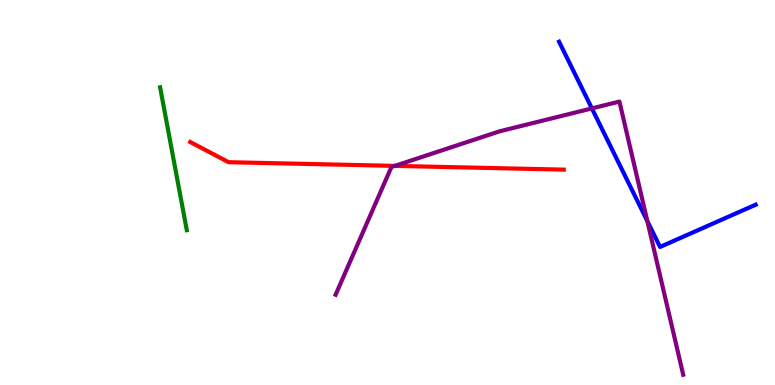[{'lines': ['blue', 'red'], 'intersections': []}, {'lines': ['green', 'red'], 'intersections': []}, {'lines': ['purple', 'red'], 'intersections': [{'x': 5.09, 'y': 5.69}]}, {'lines': ['blue', 'green'], 'intersections': []}, {'lines': ['blue', 'purple'], 'intersections': [{'x': 7.64, 'y': 7.18}, {'x': 8.35, 'y': 4.26}]}, {'lines': ['green', 'purple'], 'intersections': []}]